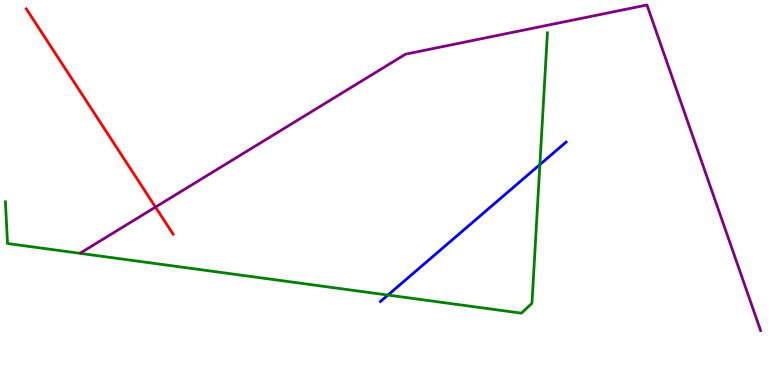[{'lines': ['blue', 'red'], 'intersections': []}, {'lines': ['green', 'red'], 'intersections': []}, {'lines': ['purple', 'red'], 'intersections': [{'x': 2.01, 'y': 4.62}]}, {'lines': ['blue', 'green'], 'intersections': [{'x': 5.01, 'y': 2.34}, {'x': 6.97, 'y': 5.72}]}, {'lines': ['blue', 'purple'], 'intersections': []}, {'lines': ['green', 'purple'], 'intersections': []}]